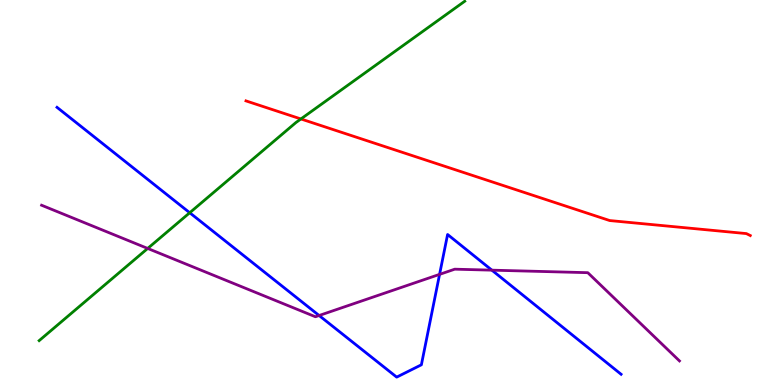[{'lines': ['blue', 'red'], 'intersections': []}, {'lines': ['green', 'red'], 'intersections': [{'x': 3.88, 'y': 6.91}]}, {'lines': ['purple', 'red'], 'intersections': []}, {'lines': ['blue', 'green'], 'intersections': [{'x': 2.45, 'y': 4.47}]}, {'lines': ['blue', 'purple'], 'intersections': [{'x': 4.12, 'y': 1.81}, {'x': 5.67, 'y': 2.87}, {'x': 6.35, 'y': 2.98}]}, {'lines': ['green', 'purple'], 'intersections': [{'x': 1.91, 'y': 3.55}]}]